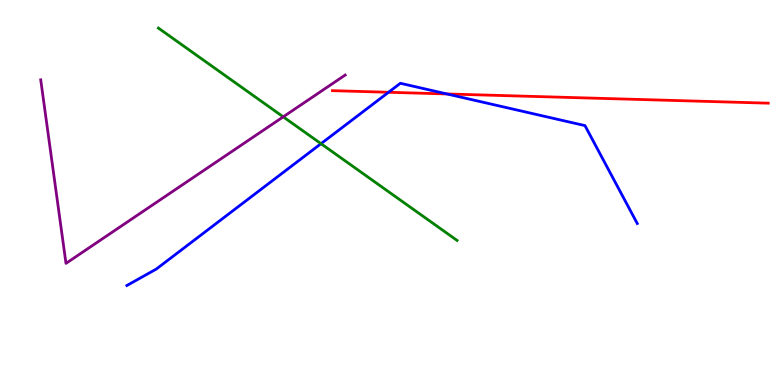[{'lines': ['blue', 'red'], 'intersections': [{'x': 5.01, 'y': 7.6}, {'x': 5.77, 'y': 7.56}]}, {'lines': ['green', 'red'], 'intersections': []}, {'lines': ['purple', 'red'], 'intersections': []}, {'lines': ['blue', 'green'], 'intersections': [{'x': 4.14, 'y': 6.27}]}, {'lines': ['blue', 'purple'], 'intersections': []}, {'lines': ['green', 'purple'], 'intersections': [{'x': 3.65, 'y': 6.97}]}]